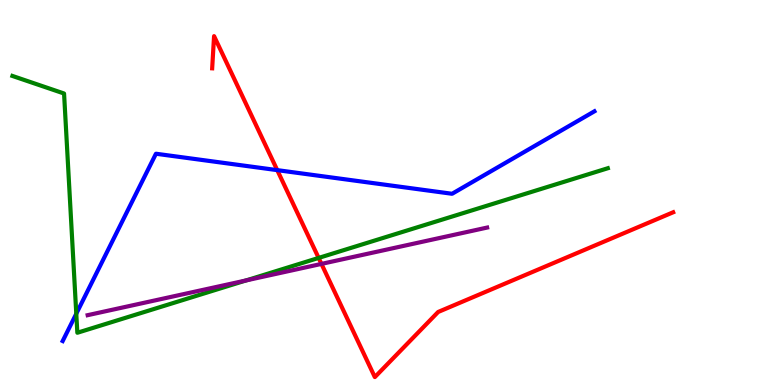[{'lines': ['blue', 'red'], 'intersections': [{'x': 3.58, 'y': 5.58}]}, {'lines': ['green', 'red'], 'intersections': [{'x': 4.11, 'y': 3.3}]}, {'lines': ['purple', 'red'], 'intersections': [{'x': 4.15, 'y': 3.15}]}, {'lines': ['blue', 'green'], 'intersections': [{'x': 0.984, 'y': 1.85}]}, {'lines': ['blue', 'purple'], 'intersections': []}, {'lines': ['green', 'purple'], 'intersections': [{'x': 3.17, 'y': 2.72}]}]